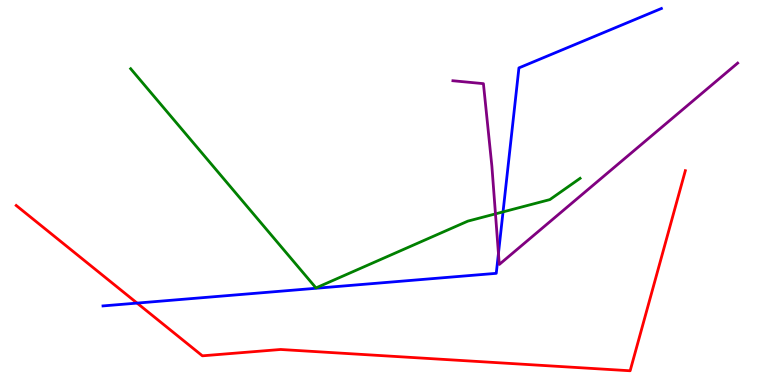[{'lines': ['blue', 'red'], 'intersections': [{'x': 1.77, 'y': 2.13}]}, {'lines': ['green', 'red'], 'intersections': []}, {'lines': ['purple', 'red'], 'intersections': []}, {'lines': ['blue', 'green'], 'intersections': [{'x': 6.49, 'y': 4.5}]}, {'lines': ['blue', 'purple'], 'intersections': [{'x': 6.43, 'y': 3.42}]}, {'lines': ['green', 'purple'], 'intersections': [{'x': 6.39, 'y': 4.44}]}]